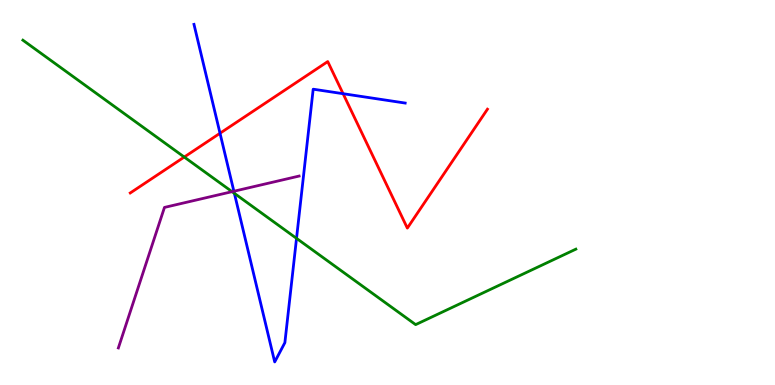[{'lines': ['blue', 'red'], 'intersections': [{'x': 2.84, 'y': 6.54}, {'x': 4.43, 'y': 7.57}]}, {'lines': ['green', 'red'], 'intersections': [{'x': 2.38, 'y': 5.92}]}, {'lines': ['purple', 'red'], 'intersections': []}, {'lines': ['blue', 'green'], 'intersections': [{'x': 3.02, 'y': 4.98}, {'x': 3.83, 'y': 3.81}]}, {'lines': ['blue', 'purple'], 'intersections': [{'x': 3.02, 'y': 5.03}]}, {'lines': ['green', 'purple'], 'intersections': [{'x': 2.99, 'y': 5.02}]}]